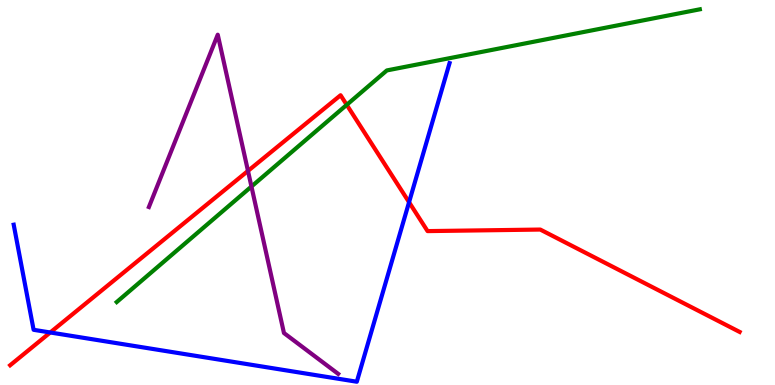[{'lines': ['blue', 'red'], 'intersections': [{'x': 0.648, 'y': 1.36}, {'x': 5.28, 'y': 4.75}]}, {'lines': ['green', 'red'], 'intersections': [{'x': 4.47, 'y': 7.28}]}, {'lines': ['purple', 'red'], 'intersections': [{'x': 3.2, 'y': 5.56}]}, {'lines': ['blue', 'green'], 'intersections': []}, {'lines': ['blue', 'purple'], 'intersections': []}, {'lines': ['green', 'purple'], 'intersections': [{'x': 3.24, 'y': 5.16}]}]